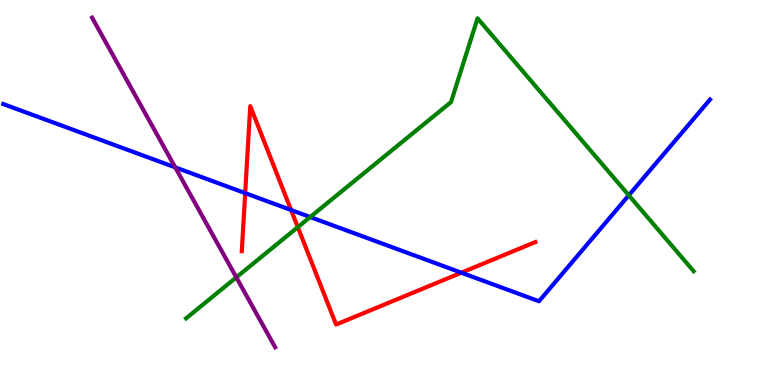[{'lines': ['blue', 'red'], 'intersections': [{'x': 3.16, 'y': 4.98}, {'x': 3.76, 'y': 4.55}, {'x': 5.95, 'y': 2.92}]}, {'lines': ['green', 'red'], 'intersections': [{'x': 3.84, 'y': 4.1}]}, {'lines': ['purple', 'red'], 'intersections': []}, {'lines': ['blue', 'green'], 'intersections': [{'x': 4.0, 'y': 4.36}, {'x': 8.11, 'y': 4.93}]}, {'lines': ['blue', 'purple'], 'intersections': [{'x': 2.26, 'y': 5.65}]}, {'lines': ['green', 'purple'], 'intersections': [{'x': 3.05, 'y': 2.8}]}]